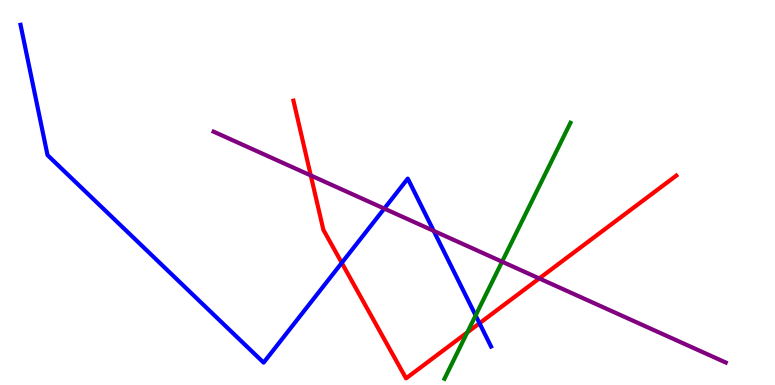[{'lines': ['blue', 'red'], 'intersections': [{'x': 4.41, 'y': 3.17}, {'x': 6.19, 'y': 1.6}]}, {'lines': ['green', 'red'], 'intersections': [{'x': 6.03, 'y': 1.37}]}, {'lines': ['purple', 'red'], 'intersections': [{'x': 4.01, 'y': 5.44}, {'x': 6.96, 'y': 2.77}]}, {'lines': ['blue', 'green'], 'intersections': [{'x': 6.14, 'y': 1.81}]}, {'lines': ['blue', 'purple'], 'intersections': [{'x': 4.96, 'y': 4.58}, {'x': 5.6, 'y': 4.0}]}, {'lines': ['green', 'purple'], 'intersections': [{'x': 6.48, 'y': 3.2}]}]